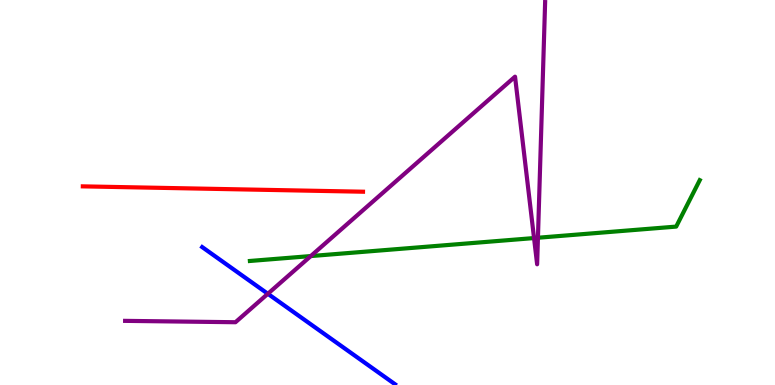[{'lines': ['blue', 'red'], 'intersections': []}, {'lines': ['green', 'red'], 'intersections': []}, {'lines': ['purple', 'red'], 'intersections': []}, {'lines': ['blue', 'green'], 'intersections': []}, {'lines': ['blue', 'purple'], 'intersections': [{'x': 3.46, 'y': 2.37}]}, {'lines': ['green', 'purple'], 'intersections': [{'x': 4.01, 'y': 3.35}, {'x': 6.89, 'y': 3.82}, {'x': 6.94, 'y': 3.82}]}]